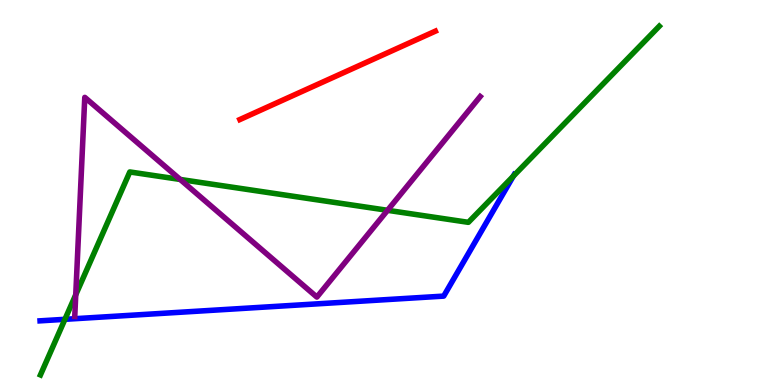[{'lines': ['blue', 'red'], 'intersections': []}, {'lines': ['green', 'red'], 'intersections': []}, {'lines': ['purple', 'red'], 'intersections': []}, {'lines': ['blue', 'green'], 'intersections': [{'x': 0.838, 'y': 1.71}, {'x': 6.62, 'y': 5.42}]}, {'lines': ['blue', 'purple'], 'intersections': []}, {'lines': ['green', 'purple'], 'intersections': [{'x': 0.977, 'y': 2.34}, {'x': 2.32, 'y': 5.34}, {'x': 5.0, 'y': 4.54}]}]